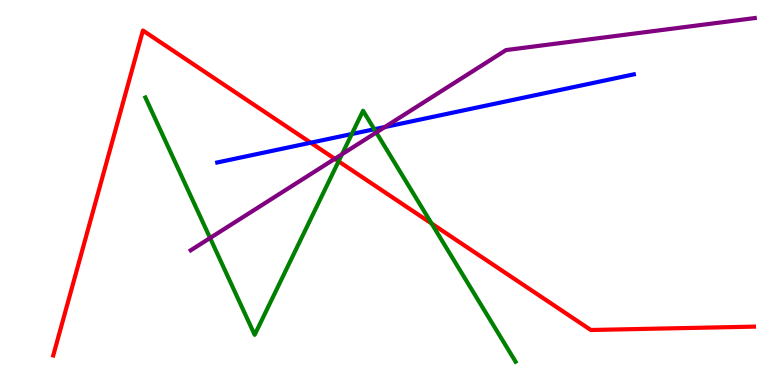[{'lines': ['blue', 'red'], 'intersections': [{'x': 4.01, 'y': 6.29}]}, {'lines': ['green', 'red'], 'intersections': [{'x': 4.37, 'y': 5.81}, {'x': 5.57, 'y': 4.19}]}, {'lines': ['purple', 'red'], 'intersections': [{'x': 4.32, 'y': 5.88}]}, {'lines': ['blue', 'green'], 'intersections': [{'x': 4.54, 'y': 6.52}, {'x': 4.83, 'y': 6.64}]}, {'lines': ['blue', 'purple'], 'intersections': [{'x': 4.97, 'y': 6.7}]}, {'lines': ['green', 'purple'], 'intersections': [{'x': 2.71, 'y': 3.82}, {'x': 4.41, 'y': 5.99}, {'x': 4.85, 'y': 6.56}]}]